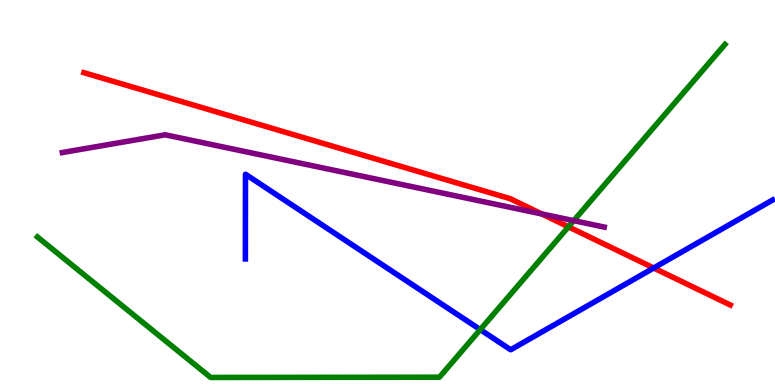[{'lines': ['blue', 'red'], 'intersections': [{'x': 8.43, 'y': 3.04}]}, {'lines': ['green', 'red'], 'intersections': [{'x': 7.33, 'y': 4.11}]}, {'lines': ['purple', 'red'], 'intersections': [{'x': 6.99, 'y': 4.44}]}, {'lines': ['blue', 'green'], 'intersections': [{'x': 6.2, 'y': 1.44}]}, {'lines': ['blue', 'purple'], 'intersections': []}, {'lines': ['green', 'purple'], 'intersections': [{'x': 7.4, 'y': 4.27}]}]